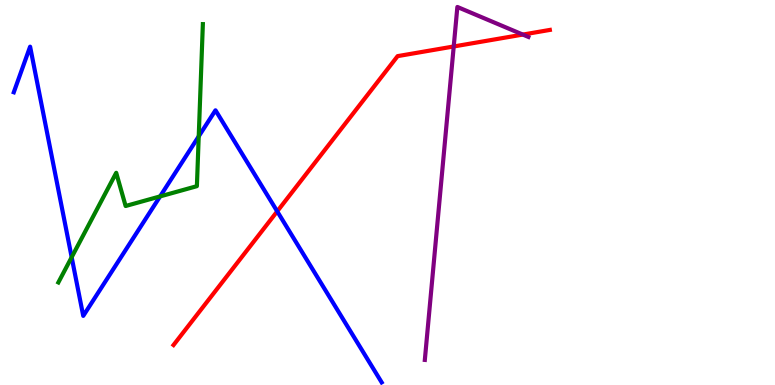[{'lines': ['blue', 'red'], 'intersections': [{'x': 3.58, 'y': 4.51}]}, {'lines': ['green', 'red'], 'intersections': []}, {'lines': ['purple', 'red'], 'intersections': [{'x': 5.85, 'y': 8.79}, {'x': 6.75, 'y': 9.1}]}, {'lines': ['blue', 'green'], 'intersections': [{'x': 0.925, 'y': 3.32}, {'x': 2.07, 'y': 4.9}, {'x': 2.56, 'y': 6.46}]}, {'lines': ['blue', 'purple'], 'intersections': []}, {'lines': ['green', 'purple'], 'intersections': []}]